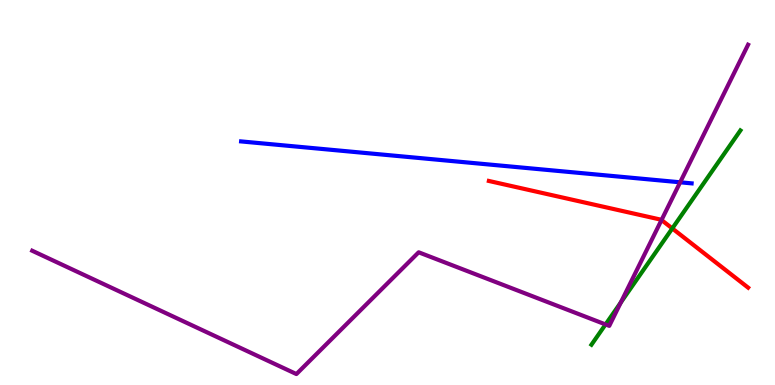[{'lines': ['blue', 'red'], 'intersections': []}, {'lines': ['green', 'red'], 'intersections': [{'x': 8.67, 'y': 4.07}]}, {'lines': ['purple', 'red'], 'intersections': [{'x': 8.54, 'y': 4.28}]}, {'lines': ['blue', 'green'], 'intersections': []}, {'lines': ['blue', 'purple'], 'intersections': [{'x': 8.78, 'y': 5.27}]}, {'lines': ['green', 'purple'], 'intersections': [{'x': 7.81, 'y': 1.57}, {'x': 8.01, 'y': 2.14}]}]